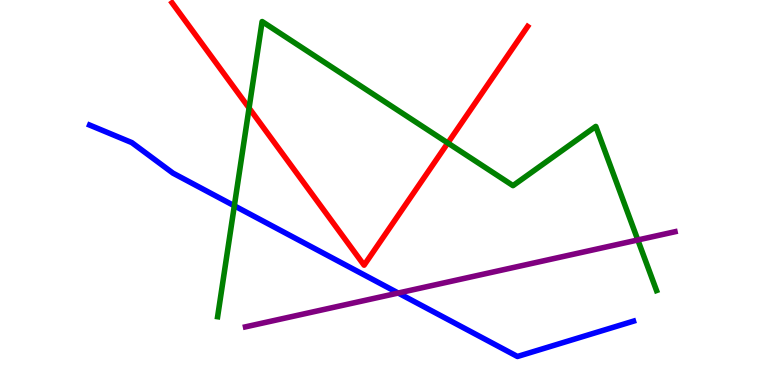[{'lines': ['blue', 'red'], 'intersections': []}, {'lines': ['green', 'red'], 'intersections': [{'x': 3.21, 'y': 7.19}, {'x': 5.78, 'y': 6.29}]}, {'lines': ['purple', 'red'], 'intersections': []}, {'lines': ['blue', 'green'], 'intersections': [{'x': 3.02, 'y': 4.65}]}, {'lines': ['blue', 'purple'], 'intersections': [{'x': 5.14, 'y': 2.39}]}, {'lines': ['green', 'purple'], 'intersections': [{'x': 8.23, 'y': 3.77}]}]